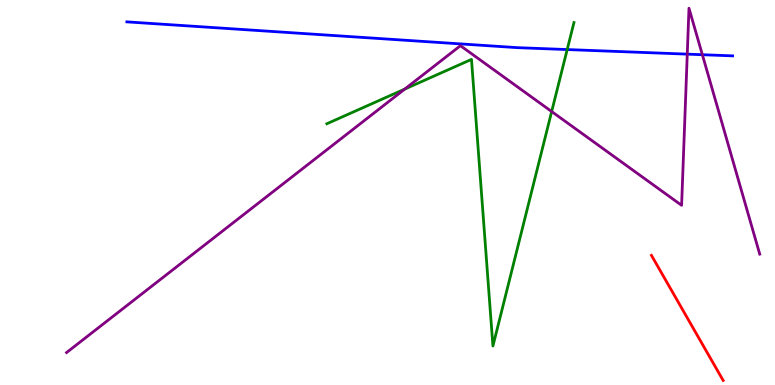[{'lines': ['blue', 'red'], 'intersections': []}, {'lines': ['green', 'red'], 'intersections': []}, {'lines': ['purple', 'red'], 'intersections': []}, {'lines': ['blue', 'green'], 'intersections': [{'x': 7.32, 'y': 8.71}]}, {'lines': ['blue', 'purple'], 'intersections': [{'x': 8.87, 'y': 8.59}, {'x': 9.06, 'y': 8.58}]}, {'lines': ['green', 'purple'], 'intersections': [{'x': 5.22, 'y': 7.69}, {'x': 7.12, 'y': 7.1}]}]